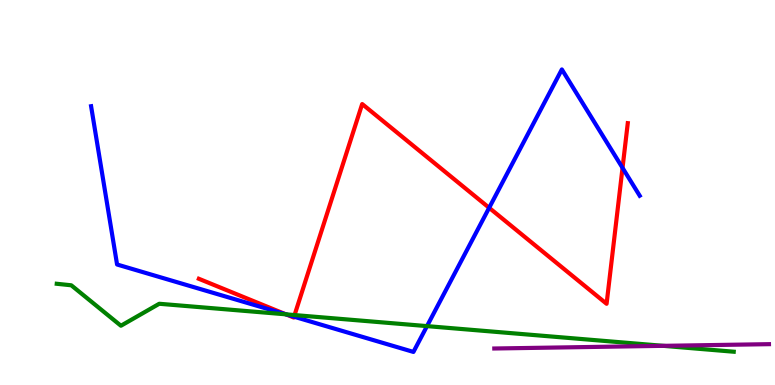[{'lines': ['blue', 'red'], 'intersections': [{'x': 3.69, 'y': 1.84}, {'x': 3.79, 'y': 1.77}, {'x': 6.31, 'y': 4.6}, {'x': 8.03, 'y': 5.64}]}, {'lines': ['green', 'red'], 'intersections': [{'x': 3.69, 'y': 1.84}, {'x': 3.8, 'y': 1.82}]}, {'lines': ['purple', 'red'], 'intersections': []}, {'lines': ['blue', 'green'], 'intersections': [{'x': 3.69, 'y': 1.84}, {'x': 5.51, 'y': 1.53}]}, {'lines': ['blue', 'purple'], 'intersections': []}, {'lines': ['green', 'purple'], 'intersections': [{'x': 8.56, 'y': 1.02}]}]